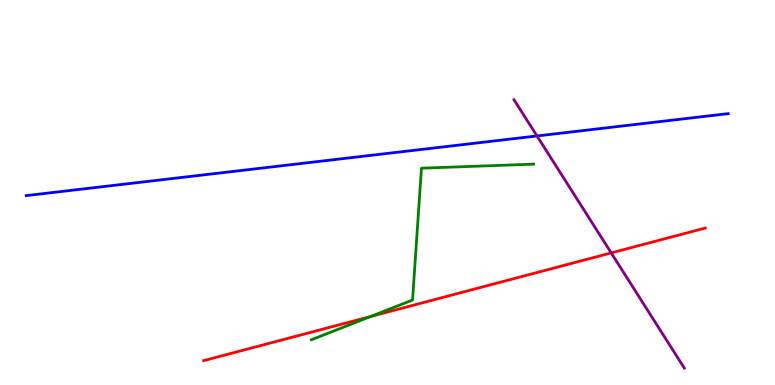[{'lines': ['blue', 'red'], 'intersections': []}, {'lines': ['green', 'red'], 'intersections': [{'x': 4.78, 'y': 1.78}]}, {'lines': ['purple', 'red'], 'intersections': [{'x': 7.89, 'y': 3.43}]}, {'lines': ['blue', 'green'], 'intersections': []}, {'lines': ['blue', 'purple'], 'intersections': [{'x': 6.93, 'y': 6.47}]}, {'lines': ['green', 'purple'], 'intersections': []}]